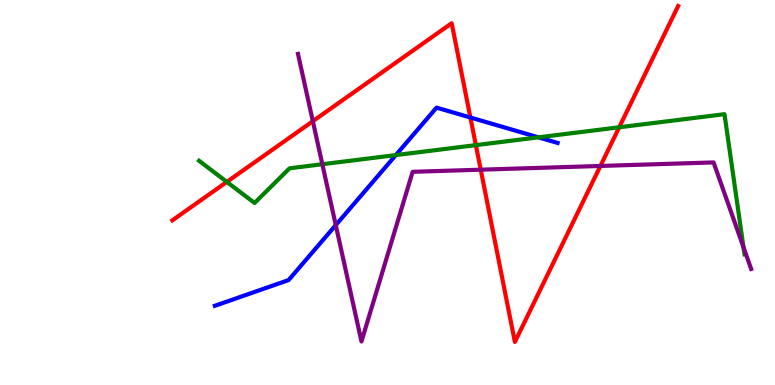[{'lines': ['blue', 'red'], 'intersections': [{'x': 6.07, 'y': 6.95}]}, {'lines': ['green', 'red'], 'intersections': [{'x': 2.93, 'y': 5.28}, {'x': 6.14, 'y': 6.23}, {'x': 7.99, 'y': 6.69}]}, {'lines': ['purple', 'red'], 'intersections': [{'x': 4.04, 'y': 6.85}, {'x': 6.2, 'y': 5.59}, {'x': 7.75, 'y': 5.69}]}, {'lines': ['blue', 'green'], 'intersections': [{'x': 5.11, 'y': 5.97}, {'x': 6.95, 'y': 6.43}]}, {'lines': ['blue', 'purple'], 'intersections': [{'x': 4.33, 'y': 4.15}]}, {'lines': ['green', 'purple'], 'intersections': [{'x': 4.16, 'y': 5.73}, {'x': 9.59, 'y': 3.58}]}]